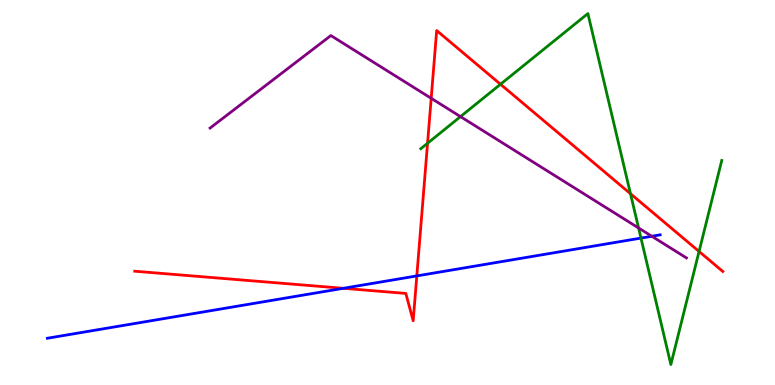[{'lines': ['blue', 'red'], 'intersections': [{'x': 4.43, 'y': 2.51}, {'x': 5.38, 'y': 2.83}]}, {'lines': ['green', 'red'], 'intersections': [{'x': 5.52, 'y': 6.28}, {'x': 6.46, 'y': 7.81}, {'x': 8.14, 'y': 4.97}, {'x': 9.02, 'y': 3.47}]}, {'lines': ['purple', 'red'], 'intersections': [{'x': 5.56, 'y': 7.45}]}, {'lines': ['blue', 'green'], 'intersections': [{'x': 8.27, 'y': 3.82}]}, {'lines': ['blue', 'purple'], 'intersections': [{'x': 8.41, 'y': 3.86}]}, {'lines': ['green', 'purple'], 'intersections': [{'x': 5.94, 'y': 6.97}, {'x': 8.24, 'y': 4.08}]}]